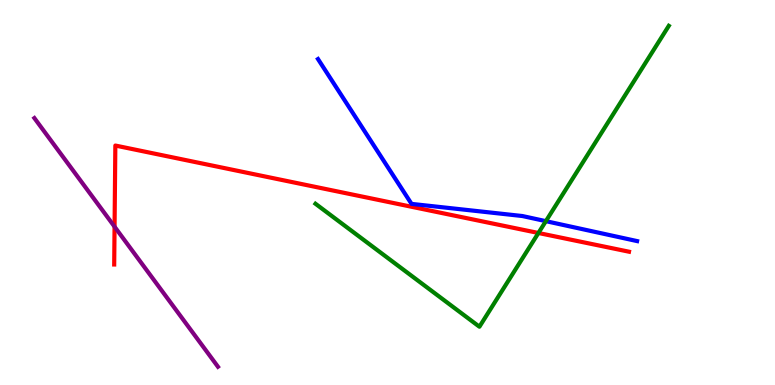[{'lines': ['blue', 'red'], 'intersections': []}, {'lines': ['green', 'red'], 'intersections': [{'x': 6.95, 'y': 3.95}]}, {'lines': ['purple', 'red'], 'intersections': [{'x': 1.48, 'y': 4.11}]}, {'lines': ['blue', 'green'], 'intersections': [{'x': 7.04, 'y': 4.26}]}, {'lines': ['blue', 'purple'], 'intersections': []}, {'lines': ['green', 'purple'], 'intersections': []}]